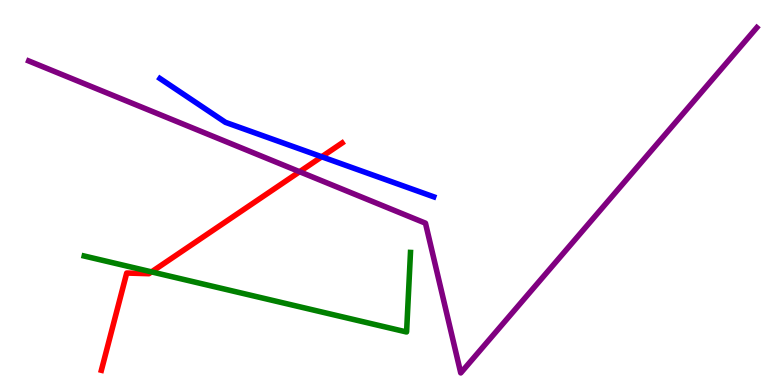[{'lines': ['blue', 'red'], 'intersections': [{'x': 4.15, 'y': 5.93}]}, {'lines': ['green', 'red'], 'intersections': [{'x': 1.96, 'y': 2.94}]}, {'lines': ['purple', 'red'], 'intersections': [{'x': 3.87, 'y': 5.54}]}, {'lines': ['blue', 'green'], 'intersections': []}, {'lines': ['blue', 'purple'], 'intersections': []}, {'lines': ['green', 'purple'], 'intersections': []}]